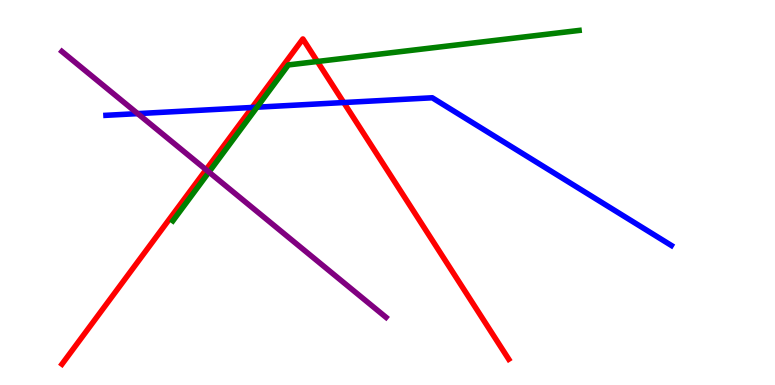[{'lines': ['blue', 'red'], 'intersections': [{'x': 3.25, 'y': 7.21}, {'x': 4.44, 'y': 7.34}]}, {'lines': ['green', 'red'], 'intersections': [{'x': 4.1, 'y': 8.4}]}, {'lines': ['purple', 'red'], 'intersections': [{'x': 2.66, 'y': 5.59}]}, {'lines': ['blue', 'green'], 'intersections': [{'x': 3.32, 'y': 7.22}]}, {'lines': ['blue', 'purple'], 'intersections': [{'x': 1.78, 'y': 7.05}]}, {'lines': ['green', 'purple'], 'intersections': [{'x': 2.7, 'y': 5.53}]}]